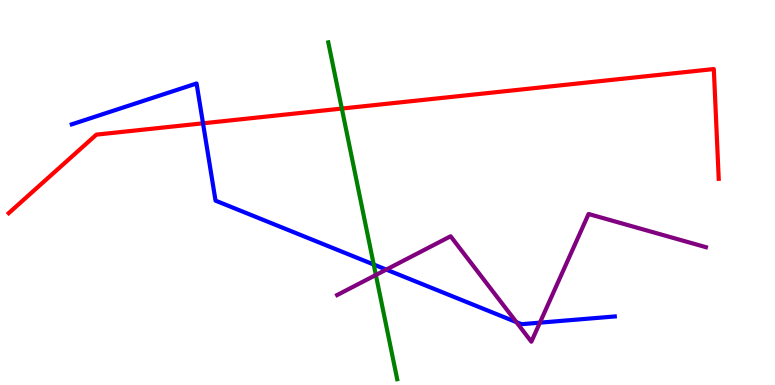[{'lines': ['blue', 'red'], 'intersections': [{'x': 2.62, 'y': 6.8}]}, {'lines': ['green', 'red'], 'intersections': [{'x': 4.41, 'y': 7.18}]}, {'lines': ['purple', 'red'], 'intersections': []}, {'lines': ['blue', 'green'], 'intersections': [{'x': 4.82, 'y': 3.13}]}, {'lines': ['blue', 'purple'], 'intersections': [{'x': 4.98, 'y': 3.0}, {'x': 6.66, 'y': 1.63}, {'x': 6.97, 'y': 1.62}]}, {'lines': ['green', 'purple'], 'intersections': [{'x': 4.85, 'y': 2.86}]}]